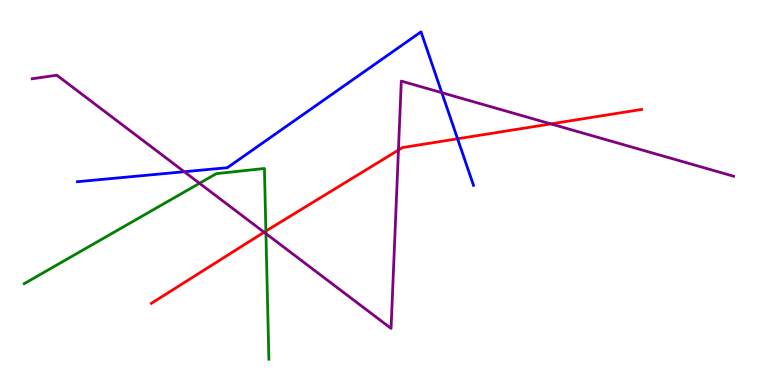[{'lines': ['blue', 'red'], 'intersections': [{'x': 5.9, 'y': 6.4}]}, {'lines': ['green', 'red'], 'intersections': [{'x': 3.43, 'y': 4.0}]}, {'lines': ['purple', 'red'], 'intersections': [{'x': 3.41, 'y': 3.97}, {'x': 5.14, 'y': 6.1}, {'x': 7.11, 'y': 6.78}]}, {'lines': ['blue', 'green'], 'intersections': []}, {'lines': ['blue', 'purple'], 'intersections': [{'x': 2.38, 'y': 5.54}, {'x': 5.7, 'y': 7.59}]}, {'lines': ['green', 'purple'], 'intersections': [{'x': 2.57, 'y': 5.24}, {'x': 3.43, 'y': 3.93}]}]